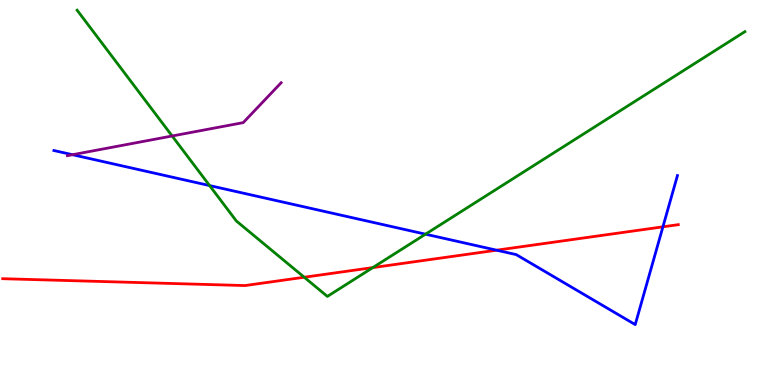[{'lines': ['blue', 'red'], 'intersections': [{'x': 6.41, 'y': 3.5}, {'x': 8.55, 'y': 4.11}]}, {'lines': ['green', 'red'], 'intersections': [{'x': 3.93, 'y': 2.8}, {'x': 4.81, 'y': 3.05}]}, {'lines': ['purple', 'red'], 'intersections': []}, {'lines': ['blue', 'green'], 'intersections': [{'x': 2.7, 'y': 5.18}, {'x': 5.49, 'y': 3.92}]}, {'lines': ['blue', 'purple'], 'intersections': [{'x': 0.936, 'y': 5.98}]}, {'lines': ['green', 'purple'], 'intersections': [{'x': 2.22, 'y': 6.47}]}]